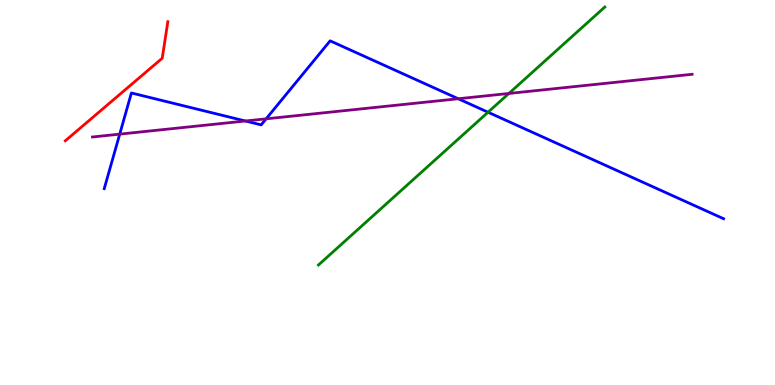[{'lines': ['blue', 'red'], 'intersections': []}, {'lines': ['green', 'red'], 'intersections': []}, {'lines': ['purple', 'red'], 'intersections': []}, {'lines': ['blue', 'green'], 'intersections': [{'x': 6.3, 'y': 7.09}]}, {'lines': ['blue', 'purple'], 'intersections': [{'x': 1.54, 'y': 6.52}, {'x': 3.17, 'y': 6.86}, {'x': 3.43, 'y': 6.91}, {'x': 5.91, 'y': 7.44}]}, {'lines': ['green', 'purple'], 'intersections': [{'x': 6.57, 'y': 7.57}]}]